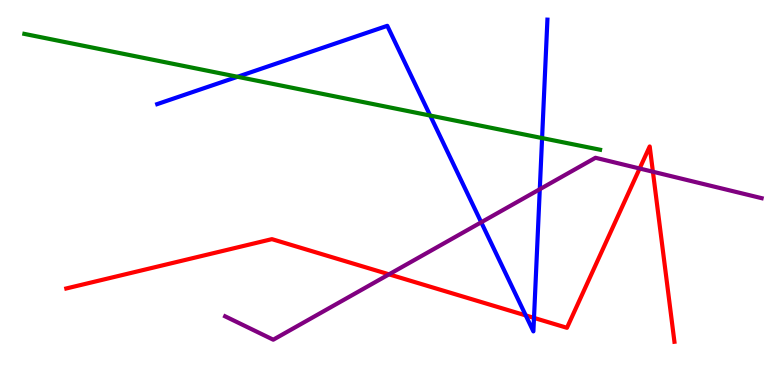[{'lines': ['blue', 'red'], 'intersections': [{'x': 6.78, 'y': 1.81}, {'x': 6.89, 'y': 1.74}]}, {'lines': ['green', 'red'], 'intersections': []}, {'lines': ['purple', 'red'], 'intersections': [{'x': 5.02, 'y': 2.87}, {'x': 8.25, 'y': 5.62}, {'x': 8.42, 'y': 5.54}]}, {'lines': ['blue', 'green'], 'intersections': [{'x': 3.06, 'y': 8.01}, {'x': 5.55, 'y': 7.0}, {'x': 6.99, 'y': 6.41}]}, {'lines': ['blue', 'purple'], 'intersections': [{'x': 6.21, 'y': 4.23}, {'x': 6.97, 'y': 5.09}]}, {'lines': ['green', 'purple'], 'intersections': []}]